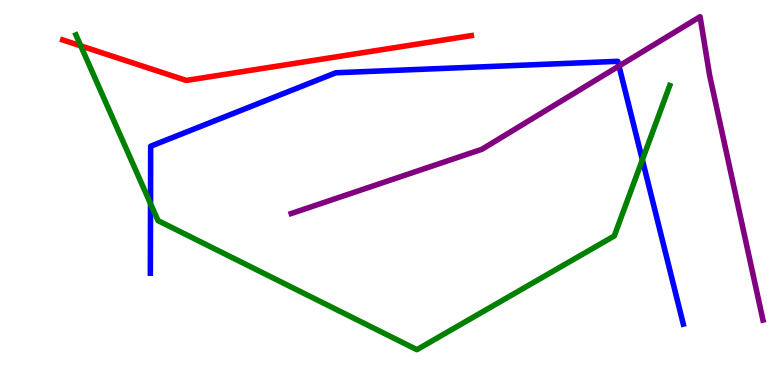[{'lines': ['blue', 'red'], 'intersections': []}, {'lines': ['green', 'red'], 'intersections': [{'x': 1.04, 'y': 8.81}]}, {'lines': ['purple', 'red'], 'intersections': []}, {'lines': ['blue', 'green'], 'intersections': [{'x': 1.94, 'y': 4.71}, {'x': 8.29, 'y': 5.85}]}, {'lines': ['blue', 'purple'], 'intersections': [{'x': 7.99, 'y': 8.29}]}, {'lines': ['green', 'purple'], 'intersections': []}]